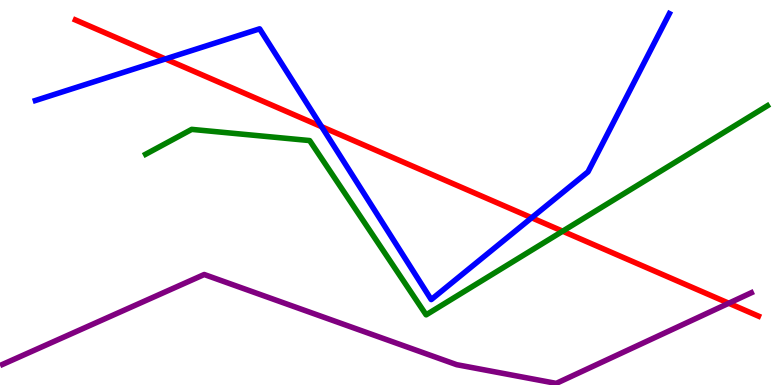[{'lines': ['blue', 'red'], 'intersections': [{'x': 2.13, 'y': 8.47}, {'x': 4.15, 'y': 6.71}, {'x': 6.86, 'y': 4.34}]}, {'lines': ['green', 'red'], 'intersections': [{'x': 7.26, 'y': 3.99}]}, {'lines': ['purple', 'red'], 'intersections': [{'x': 9.4, 'y': 2.12}]}, {'lines': ['blue', 'green'], 'intersections': []}, {'lines': ['blue', 'purple'], 'intersections': []}, {'lines': ['green', 'purple'], 'intersections': []}]